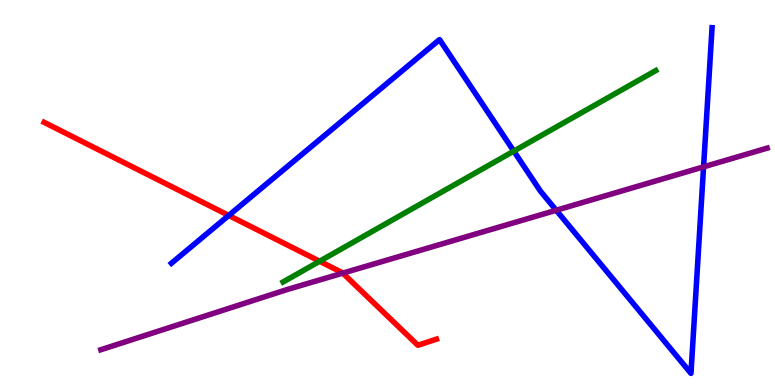[{'lines': ['blue', 'red'], 'intersections': [{'x': 2.95, 'y': 4.4}]}, {'lines': ['green', 'red'], 'intersections': [{'x': 4.12, 'y': 3.21}]}, {'lines': ['purple', 'red'], 'intersections': [{'x': 4.42, 'y': 2.91}]}, {'lines': ['blue', 'green'], 'intersections': [{'x': 6.63, 'y': 6.07}]}, {'lines': ['blue', 'purple'], 'intersections': [{'x': 7.18, 'y': 4.54}, {'x': 9.08, 'y': 5.67}]}, {'lines': ['green', 'purple'], 'intersections': []}]